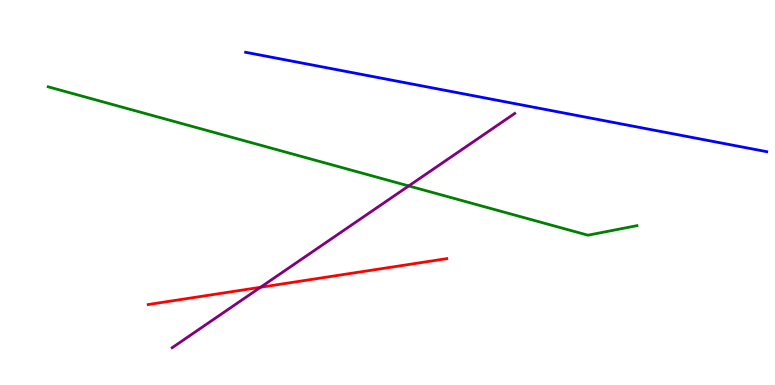[{'lines': ['blue', 'red'], 'intersections': []}, {'lines': ['green', 'red'], 'intersections': []}, {'lines': ['purple', 'red'], 'intersections': [{'x': 3.36, 'y': 2.54}]}, {'lines': ['blue', 'green'], 'intersections': []}, {'lines': ['blue', 'purple'], 'intersections': []}, {'lines': ['green', 'purple'], 'intersections': [{'x': 5.27, 'y': 5.17}]}]